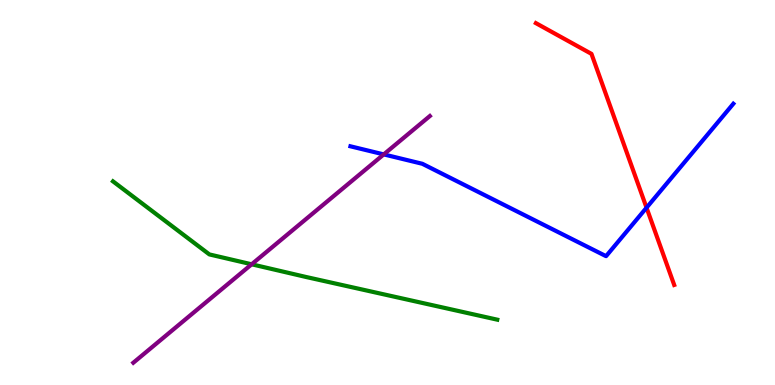[{'lines': ['blue', 'red'], 'intersections': [{'x': 8.34, 'y': 4.61}]}, {'lines': ['green', 'red'], 'intersections': []}, {'lines': ['purple', 'red'], 'intersections': []}, {'lines': ['blue', 'green'], 'intersections': []}, {'lines': ['blue', 'purple'], 'intersections': [{'x': 4.95, 'y': 5.99}]}, {'lines': ['green', 'purple'], 'intersections': [{'x': 3.25, 'y': 3.14}]}]